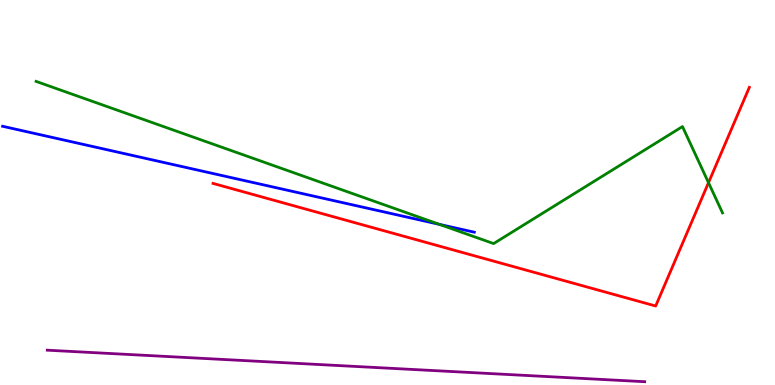[{'lines': ['blue', 'red'], 'intersections': []}, {'lines': ['green', 'red'], 'intersections': [{'x': 9.14, 'y': 5.26}]}, {'lines': ['purple', 'red'], 'intersections': []}, {'lines': ['blue', 'green'], 'intersections': [{'x': 5.67, 'y': 4.17}]}, {'lines': ['blue', 'purple'], 'intersections': []}, {'lines': ['green', 'purple'], 'intersections': []}]